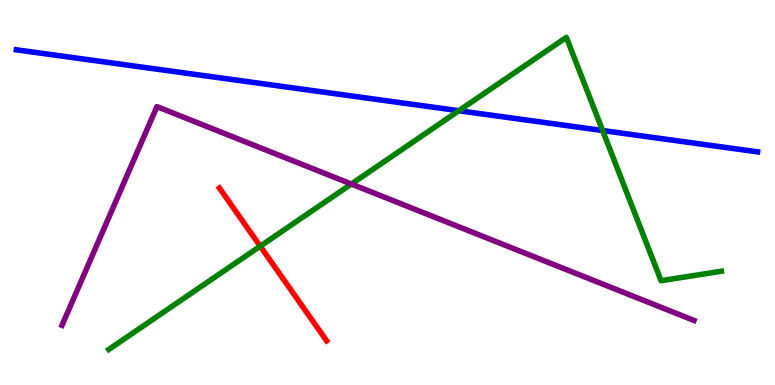[{'lines': ['blue', 'red'], 'intersections': []}, {'lines': ['green', 'red'], 'intersections': [{'x': 3.36, 'y': 3.61}]}, {'lines': ['purple', 'red'], 'intersections': []}, {'lines': ['blue', 'green'], 'intersections': [{'x': 5.92, 'y': 7.12}, {'x': 7.78, 'y': 6.61}]}, {'lines': ['blue', 'purple'], 'intersections': []}, {'lines': ['green', 'purple'], 'intersections': [{'x': 4.53, 'y': 5.22}]}]